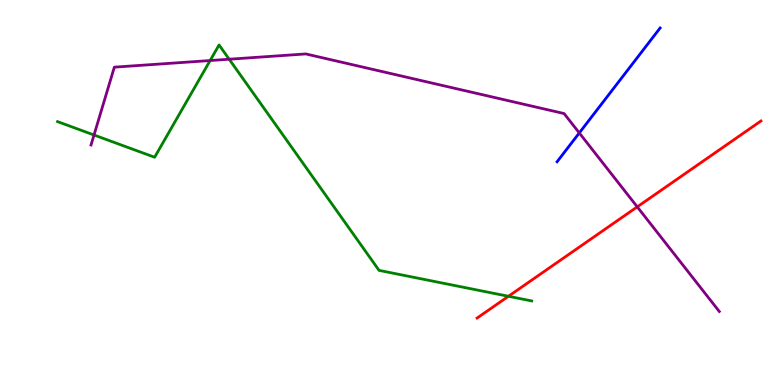[{'lines': ['blue', 'red'], 'intersections': []}, {'lines': ['green', 'red'], 'intersections': [{'x': 6.56, 'y': 2.3}]}, {'lines': ['purple', 'red'], 'intersections': [{'x': 8.22, 'y': 4.63}]}, {'lines': ['blue', 'green'], 'intersections': []}, {'lines': ['blue', 'purple'], 'intersections': [{'x': 7.47, 'y': 6.55}]}, {'lines': ['green', 'purple'], 'intersections': [{'x': 1.21, 'y': 6.49}, {'x': 2.71, 'y': 8.43}, {'x': 2.96, 'y': 8.46}]}]